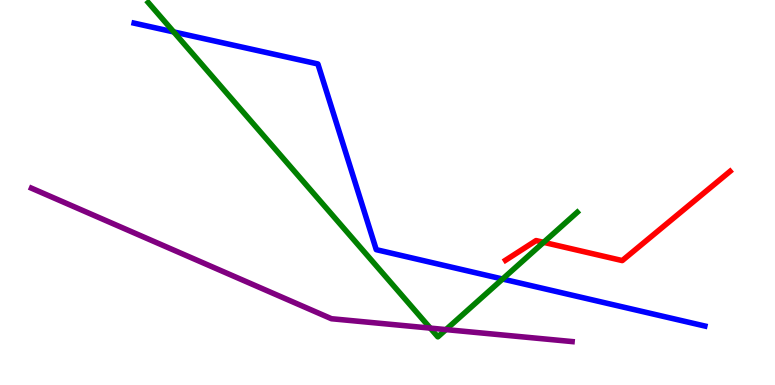[{'lines': ['blue', 'red'], 'intersections': []}, {'lines': ['green', 'red'], 'intersections': [{'x': 7.01, 'y': 3.71}]}, {'lines': ['purple', 'red'], 'intersections': []}, {'lines': ['blue', 'green'], 'intersections': [{'x': 2.24, 'y': 9.17}, {'x': 6.48, 'y': 2.75}]}, {'lines': ['blue', 'purple'], 'intersections': []}, {'lines': ['green', 'purple'], 'intersections': [{'x': 5.55, 'y': 1.48}, {'x': 5.75, 'y': 1.44}]}]